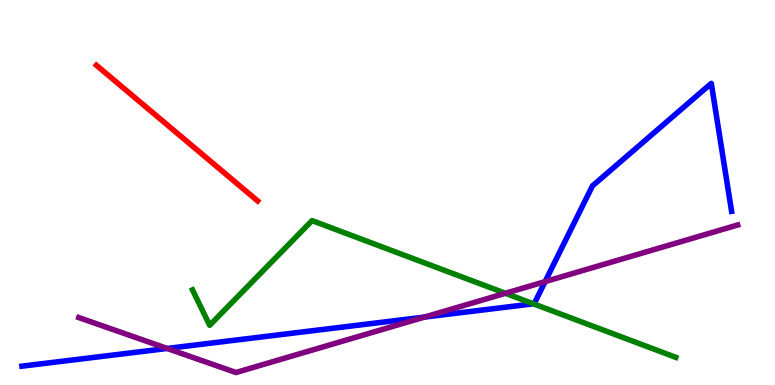[{'lines': ['blue', 'red'], 'intersections': []}, {'lines': ['green', 'red'], 'intersections': []}, {'lines': ['purple', 'red'], 'intersections': []}, {'lines': ['blue', 'green'], 'intersections': [{'x': 6.88, 'y': 2.11}]}, {'lines': ['blue', 'purple'], 'intersections': [{'x': 2.16, 'y': 0.949}, {'x': 5.48, 'y': 1.76}, {'x': 7.03, 'y': 2.69}]}, {'lines': ['green', 'purple'], 'intersections': [{'x': 6.52, 'y': 2.38}]}]